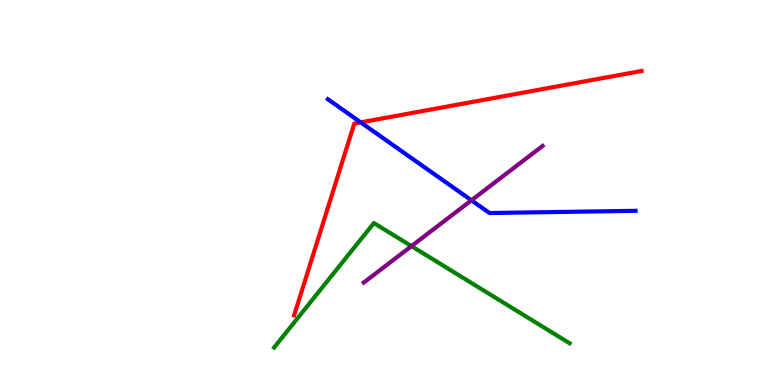[{'lines': ['blue', 'red'], 'intersections': [{'x': 4.65, 'y': 6.82}]}, {'lines': ['green', 'red'], 'intersections': []}, {'lines': ['purple', 'red'], 'intersections': []}, {'lines': ['blue', 'green'], 'intersections': []}, {'lines': ['blue', 'purple'], 'intersections': [{'x': 6.08, 'y': 4.8}]}, {'lines': ['green', 'purple'], 'intersections': [{'x': 5.31, 'y': 3.61}]}]